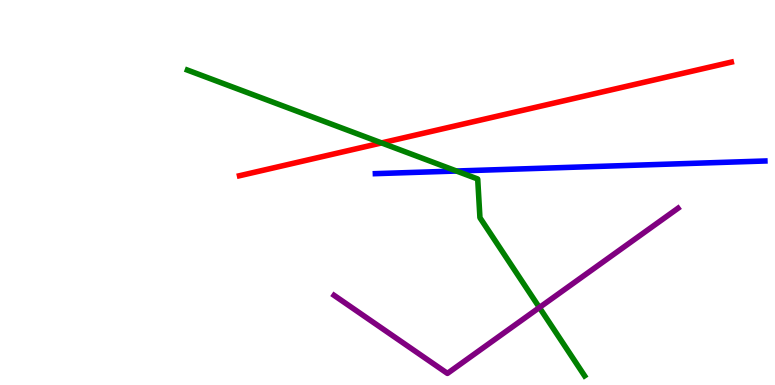[{'lines': ['blue', 'red'], 'intersections': []}, {'lines': ['green', 'red'], 'intersections': [{'x': 4.92, 'y': 6.29}]}, {'lines': ['purple', 'red'], 'intersections': []}, {'lines': ['blue', 'green'], 'intersections': [{'x': 5.89, 'y': 5.56}]}, {'lines': ['blue', 'purple'], 'intersections': []}, {'lines': ['green', 'purple'], 'intersections': [{'x': 6.96, 'y': 2.01}]}]